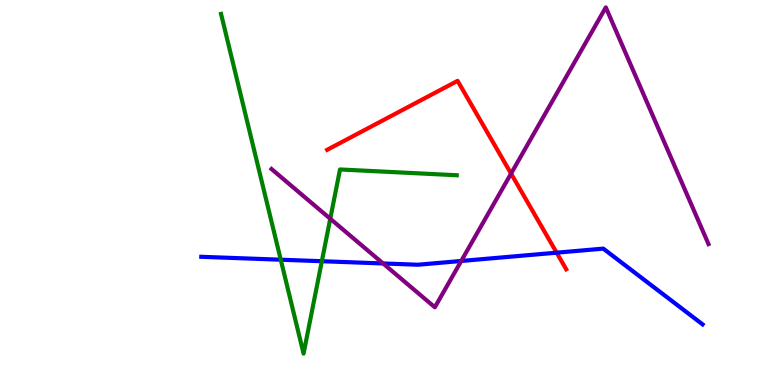[{'lines': ['blue', 'red'], 'intersections': [{'x': 7.18, 'y': 3.44}]}, {'lines': ['green', 'red'], 'intersections': []}, {'lines': ['purple', 'red'], 'intersections': [{'x': 6.59, 'y': 5.49}]}, {'lines': ['blue', 'green'], 'intersections': [{'x': 3.62, 'y': 3.25}, {'x': 4.15, 'y': 3.22}]}, {'lines': ['blue', 'purple'], 'intersections': [{'x': 4.94, 'y': 3.16}, {'x': 5.95, 'y': 3.22}]}, {'lines': ['green', 'purple'], 'intersections': [{'x': 4.26, 'y': 4.32}]}]